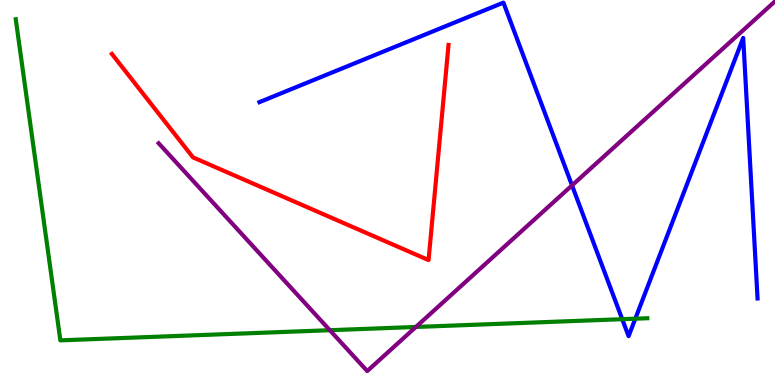[{'lines': ['blue', 'red'], 'intersections': []}, {'lines': ['green', 'red'], 'intersections': []}, {'lines': ['purple', 'red'], 'intersections': []}, {'lines': ['blue', 'green'], 'intersections': [{'x': 8.03, 'y': 1.71}, {'x': 8.2, 'y': 1.72}]}, {'lines': ['blue', 'purple'], 'intersections': [{'x': 7.38, 'y': 5.18}]}, {'lines': ['green', 'purple'], 'intersections': [{'x': 4.26, 'y': 1.42}, {'x': 5.37, 'y': 1.51}]}]